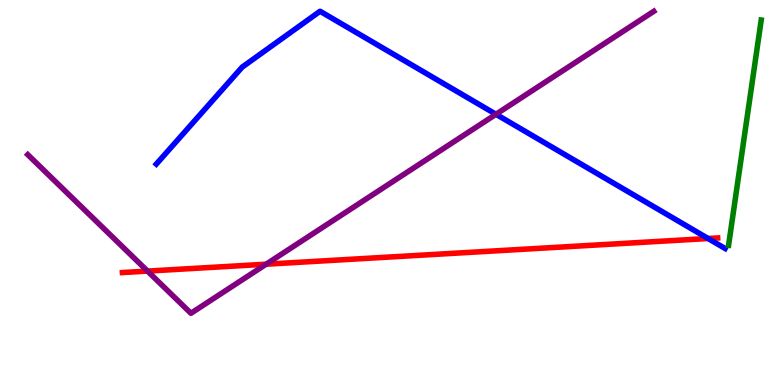[{'lines': ['blue', 'red'], 'intersections': [{'x': 9.14, 'y': 3.81}]}, {'lines': ['green', 'red'], 'intersections': []}, {'lines': ['purple', 'red'], 'intersections': [{'x': 1.9, 'y': 2.96}, {'x': 3.43, 'y': 3.14}]}, {'lines': ['blue', 'green'], 'intersections': []}, {'lines': ['blue', 'purple'], 'intersections': [{'x': 6.4, 'y': 7.03}]}, {'lines': ['green', 'purple'], 'intersections': []}]